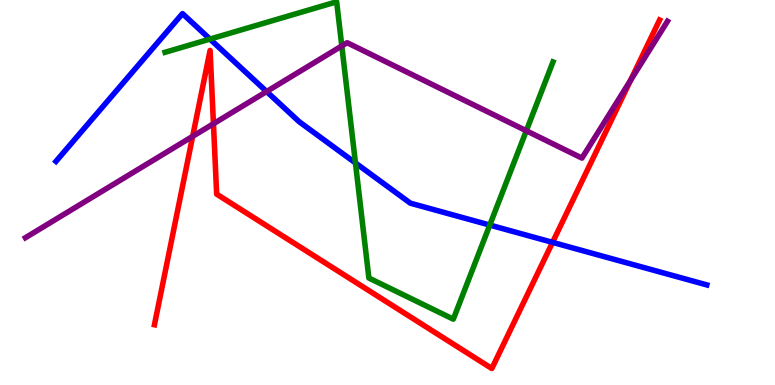[{'lines': ['blue', 'red'], 'intersections': [{'x': 7.13, 'y': 3.7}]}, {'lines': ['green', 'red'], 'intersections': []}, {'lines': ['purple', 'red'], 'intersections': [{'x': 2.49, 'y': 6.46}, {'x': 2.75, 'y': 6.79}, {'x': 8.14, 'y': 7.91}]}, {'lines': ['blue', 'green'], 'intersections': [{'x': 2.71, 'y': 8.98}, {'x': 4.59, 'y': 5.77}, {'x': 6.32, 'y': 4.15}]}, {'lines': ['blue', 'purple'], 'intersections': [{'x': 3.44, 'y': 7.62}]}, {'lines': ['green', 'purple'], 'intersections': [{'x': 4.41, 'y': 8.81}, {'x': 6.79, 'y': 6.6}]}]